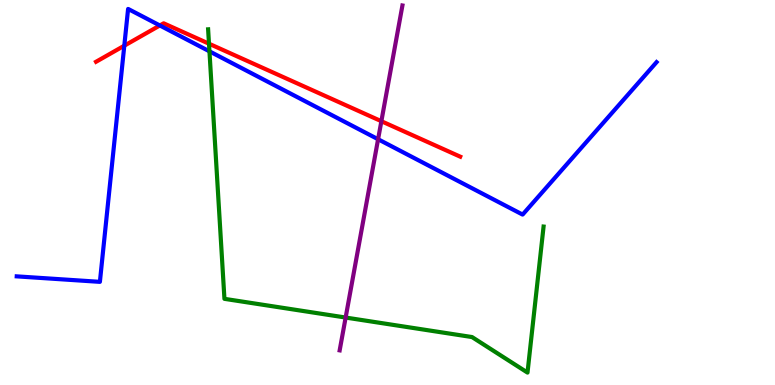[{'lines': ['blue', 'red'], 'intersections': [{'x': 1.6, 'y': 8.81}, {'x': 2.06, 'y': 9.34}]}, {'lines': ['green', 'red'], 'intersections': [{'x': 2.7, 'y': 8.86}]}, {'lines': ['purple', 'red'], 'intersections': [{'x': 4.92, 'y': 6.85}]}, {'lines': ['blue', 'green'], 'intersections': [{'x': 2.7, 'y': 8.67}]}, {'lines': ['blue', 'purple'], 'intersections': [{'x': 4.88, 'y': 6.38}]}, {'lines': ['green', 'purple'], 'intersections': [{'x': 4.46, 'y': 1.75}]}]